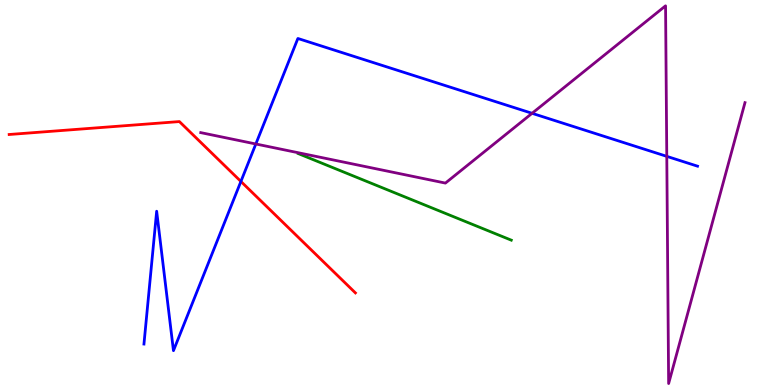[{'lines': ['blue', 'red'], 'intersections': [{'x': 3.11, 'y': 5.29}]}, {'lines': ['green', 'red'], 'intersections': []}, {'lines': ['purple', 'red'], 'intersections': []}, {'lines': ['blue', 'green'], 'intersections': []}, {'lines': ['blue', 'purple'], 'intersections': [{'x': 3.3, 'y': 6.26}, {'x': 6.87, 'y': 7.06}, {'x': 8.6, 'y': 5.94}]}, {'lines': ['green', 'purple'], 'intersections': []}]